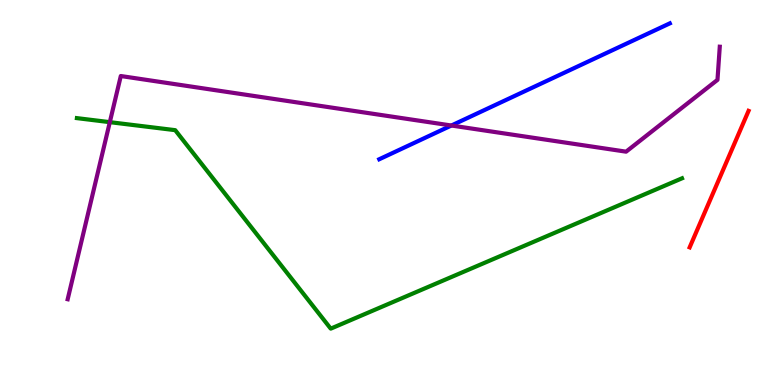[{'lines': ['blue', 'red'], 'intersections': []}, {'lines': ['green', 'red'], 'intersections': []}, {'lines': ['purple', 'red'], 'intersections': []}, {'lines': ['blue', 'green'], 'intersections': []}, {'lines': ['blue', 'purple'], 'intersections': [{'x': 5.82, 'y': 6.74}]}, {'lines': ['green', 'purple'], 'intersections': [{'x': 1.42, 'y': 6.83}]}]